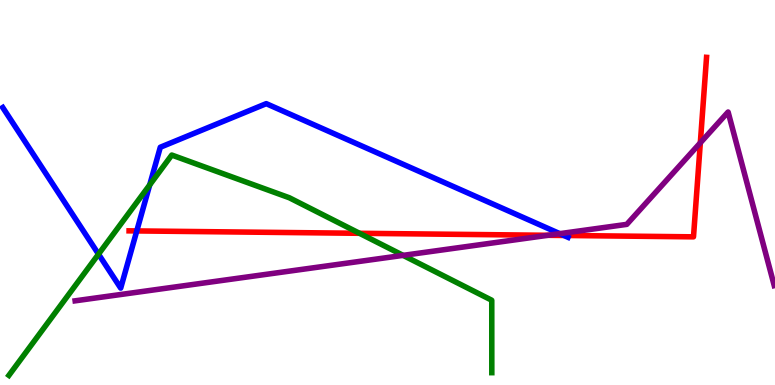[{'lines': ['blue', 'red'], 'intersections': [{'x': 1.76, 'y': 4.0}, {'x': 7.28, 'y': 3.88}]}, {'lines': ['green', 'red'], 'intersections': [{'x': 4.64, 'y': 3.94}]}, {'lines': ['purple', 'red'], 'intersections': [{'x': 7.07, 'y': 3.89}, {'x': 9.04, 'y': 6.29}]}, {'lines': ['blue', 'green'], 'intersections': [{'x': 1.27, 'y': 3.4}, {'x': 1.93, 'y': 5.2}]}, {'lines': ['blue', 'purple'], 'intersections': [{'x': 7.22, 'y': 3.93}]}, {'lines': ['green', 'purple'], 'intersections': [{'x': 5.2, 'y': 3.37}]}]